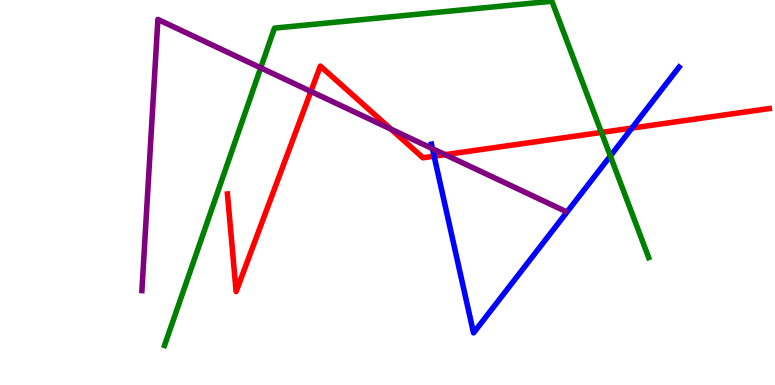[{'lines': ['blue', 'red'], 'intersections': [{'x': 5.6, 'y': 5.94}, {'x': 8.15, 'y': 6.67}]}, {'lines': ['green', 'red'], 'intersections': [{'x': 7.76, 'y': 6.56}]}, {'lines': ['purple', 'red'], 'intersections': [{'x': 4.01, 'y': 7.62}, {'x': 5.05, 'y': 6.65}, {'x': 5.74, 'y': 5.98}]}, {'lines': ['blue', 'green'], 'intersections': [{'x': 7.88, 'y': 5.95}]}, {'lines': ['blue', 'purple'], 'intersections': [{'x': 5.58, 'y': 6.14}]}, {'lines': ['green', 'purple'], 'intersections': [{'x': 3.36, 'y': 8.24}]}]